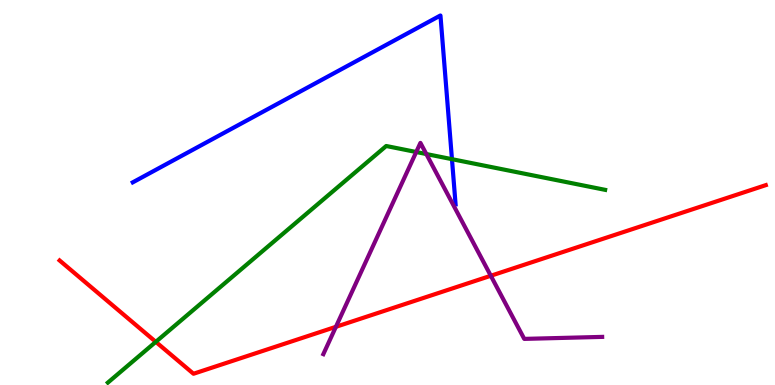[{'lines': ['blue', 'red'], 'intersections': []}, {'lines': ['green', 'red'], 'intersections': [{'x': 2.01, 'y': 1.12}]}, {'lines': ['purple', 'red'], 'intersections': [{'x': 4.33, 'y': 1.51}, {'x': 6.33, 'y': 2.84}]}, {'lines': ['blue', 'green'], 'intersections': [{'x': 5.83, 'y': 5.87}]}, {'lines': ['blue', 'purple'], 'intersections': []}, {'lines': ['green', 'purple'], 'intersections': [{'x': 5.37, 'y': 6.05}, {'x': 5.5, 'y': 6.0}]}]